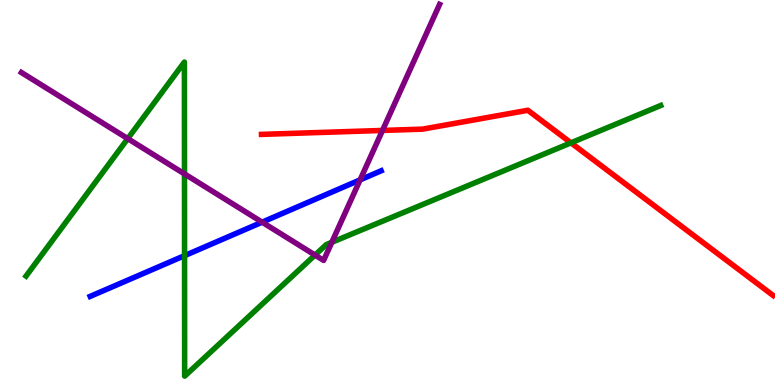[{'lines': ['blue', 'red'], 'intersections': []}, {'lines': ['green', 'red'], 'intersections': [{'x': 7.37, 'y': 6.29}]}, {'lines': ['purple', 'red'], 'intersections': [{'x': 4.94, 'y': 6.61}]}, {'lines': ['blue', 'green'], 'intersections': [{'x': 2.38, 'y': 3.36}]}, {'lines': ['blue', 'purple'], 'intersections': [{'x': 3.38, 'y': 4.23}, {'x': 4.65, 'y': 5.33}]}, {'lines': ['green', 'purple'], 'intersections': [{'x': 1.65, 'y': 6.4}, {'x': 2.38, 'y': 5.48}, {'x': 4.06, 'y': 3.37}, {'x': 4.28, 'y': 3.71}]}]